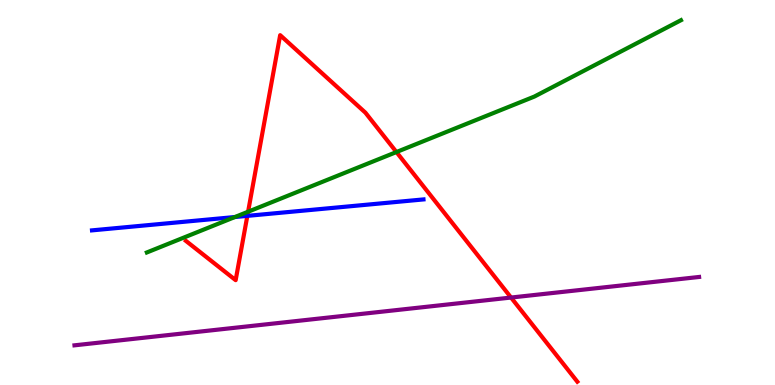[{'lines': ['blue', 'red'], 'intersections': [{'x': 3.19, 'y': 4.39}]}, {'lines': ['green', 'red'], 'intersections': [{'x': 3.2, 'y': 4.5}, {'x': 5.12, 'y': 6.05}]}, {'lines': ['purple', 'red'], 'intersections': [{'x': 6.59, 'y': 2.27}]}, {'lines': ['blue', 'green'], 'intersections': [{'x': 3.03, 'y': 4.36}]}, {'lines': ['blue', 'purple'], 'intersections': []}, {'lines': ['green', 'purple'], 'intersections': []}]